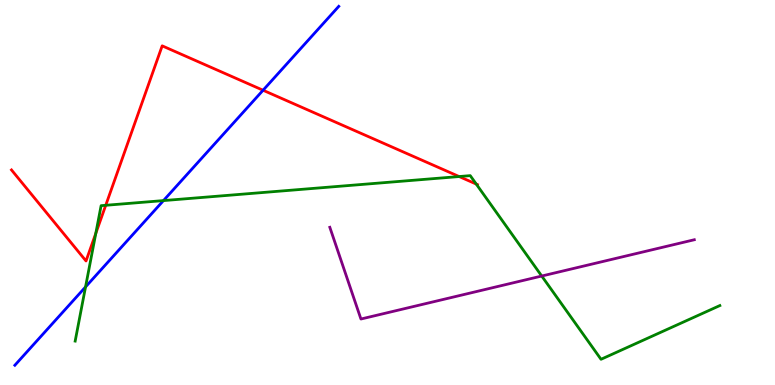[{'lines': ['blue', 'red'], 'intersections': [{'x': 3.39, 'y': 7.66}]}, {'lines': ['green', 'red'], 'intersections': [{'x': 1.24, 'y': 3.94}, {'x': 1.36, 'y': 4.67}, {'x': 5.92, 'y': 5.41}, {'x': 6.15, 'y': 5.22}]}, {'lines': ['purple', 'red'], 'intersections': []}, {'lines': ['blue', 'green'], 'intersections': [{'x': 1.1, 'y': 2.55}, {'x': 2.11, 'y': 4.79}]}, {'lines': ['blue', 'purple'], 'intersections': []}, {'lines': ['green', 'purple'], 'intersections': [{'x': 6.99, 'y': 2.83}]}]